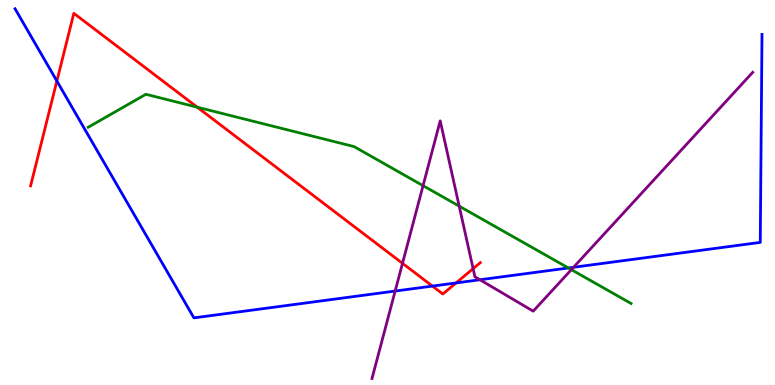[{'lines': ['blue', 'red'], 'intersections': [{'x': 0.734, 'y': 7.9}, {'x': 5.58, 'y': 2.57}, {'x': 5.88, 'y': 2.65}]}, {'lines': ['green', 'red'], 'intersections': [{'x': 2.54, 'y': 7.22}]}, {'lines': ['purple', 'red'], 'intersections': [{'x': 5.19, 'y': 3.16}, {'x': 6.1, 'y': 3.02}]}, {'lines': ['blue', 'green'], 'intersections': [{'x': 7.33, 'y': 3.04}]}, {'lines': ['blue', 'purple'], 'intersections': [{'x': 5.1, 'y': 2.44}, {'x': 6.19, 'y': 2.73}, {'x': 7.4, 'y': 3.06}]}, {'lines': ['green', 'purple'], 'intersections': [{'x': 5.46, 'y': 5.18}, {'x': 5.93, 'y': 4.65}, {'x': 7.37, 'y': 3.0}]}]